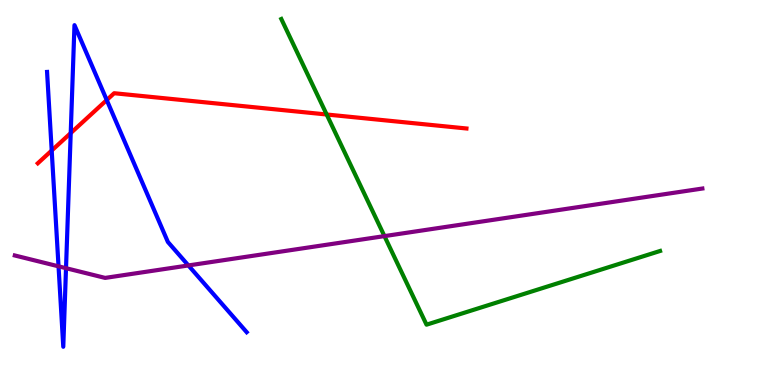[{'lines': ['blue', 'red'], 'intersections': [{'x': 0.667, 'y': 6.09}, {'x': 0.912, 'y': 6.54}, {'x': 1.38, 'y': 7.4}]}, {'lines': ['green', 'red'], 'intersections': [{'x': 4.22, 'y': 7.03}]}, {'lines': ['purple', 'red'], 'intersections': []}, {'lines': ['blue', 'green'], 'intersections': []}, {'lines': ['blue', 'purple'], 'intersections': [{'x': 0.755, 'y': 3.08}, {'x': 0.852, 'y': 3.03}, {'x': 2.43, 'y': 3.11}]}, {'lines': ['green', 'purple'], 'intersections': [{'x': 4.96, 'y': 3.87}]}]